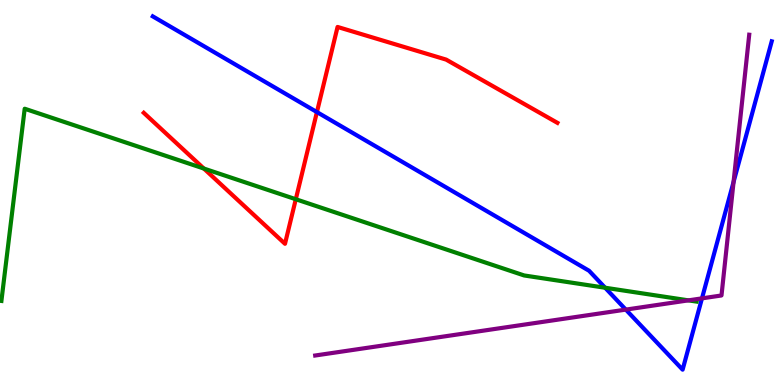[{'lines': ['blue', 'red'], 'intersections': [{'x': 4.09, 'y': 7.09}]}, {'lines': ['green', 'red'], 'intersections': [{'x': 2.63, 'y': 5.62}, {'x': 3.82, 'y': 4.83}]}, {'lines': ['purple', 'red'], 'intersections': []}, {'lines': ['blue', 'green'], 'intersections': [{'x': 7.81, 'y': 2.53}]}, {'lines': ['blue', 'purple'], 'intersections': [{'x': 8.08, 'y': 1.96}, {'x': 9.06, 'y': 2.25}, {'x': 9.47, 'y': 5.27}]}, {'lines': ['green', 'purple'], 'intersections': [{'x': 8.88, 'y': 2.2}]}]